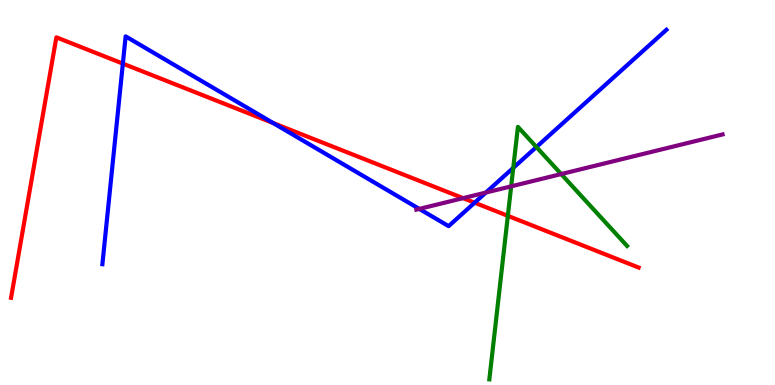[{'lines': ['blue', 'red'], 'intersections': [{'x': 1.59, 'y': 8.35}, {'x': 3.52, 'y': 6.8}, {'x': 6.12, 'y': 4.74}]}, {'lines': ['green', 'red'], 'intersections': [{'x': 6.55, 'y': 4.39}]}, {'lines': ['purple', 'red'], 'intersections': [{'x': 5.98, 'y': 4.85}]}, {'lines': ['blue', 'green'], 'intersections': [{'x': 6.62, 'y': 5.64}, {'x': 6.92, 'y': 6.18}]}, {'lines': ['blue', 'purple'], 'intersections': [{'x': 5.41, 'y': 4.57}, {'x': 6.27, 'y': 5.0}]}, {'lines': ['green', 'purple'], 'intersections': [{'x': 6.6, 'y': 5.16}, {'x': 7.24, 'y': 5.48}]}]